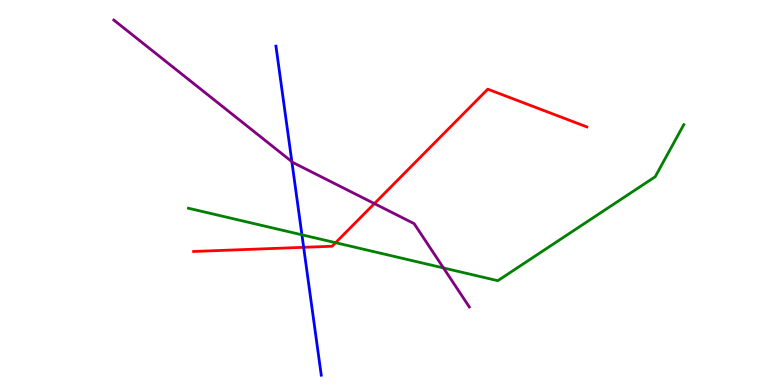[{'lines': ['blue', 'red'], 'intersections': [{'x': 3.92, 'y': 3.58}]}, {'lines': ['green', 'red'], 'intersections': [{'x': 4.33, 'y': 3.7}]}, {'lines': ['purple', 'red'], 'intersections': [{'x': 4.83, 'y': 4.71}]}, {'lines': ['blue', 'green'], 'intersections': [{'x': 3.9, 'y': 3.9}]}, {'lines': ['blue', 'purple'], 'intersections': [{'x': 3.77, 'y': 5.8}]}, {'lines': ['green', 'purple'], 'intersections': [{'x': 5.72, 'y': 3.04}]}]